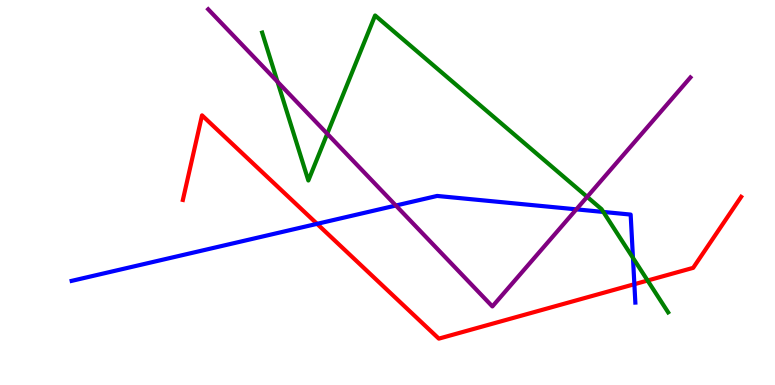[{'lines': ['blue', 'red'], 'intersections': [{'x': 4.09, 'y': 4.19}, {'x': 8.19, 'y': 2.62}]}, {'lines': ['green', 'red'], 'intersections': [{'x': 8.36, 'y': 2.71}]}, {'lines': ['purple', 'red'], 'intersections': []}, {'lines': ['blue', 'green'], 'intersections': [{'x': 7.79, 'y': 4.49}, {'x': 8.17, 'y': 3.3}]}, {'lines': ['blue', 'purple'], 'intersections': [{'x': 5.11, 'y': 4.66}, {'x': 7.44, 'y': 4.56}]}, {'lines': ['green', 'purple'], 'intersections': [{'x': 3.58, 'y': 7.88}, {'x': 4.22, 'y': 6.53}, {'x': 7.58, 'y': 4.89}]}]